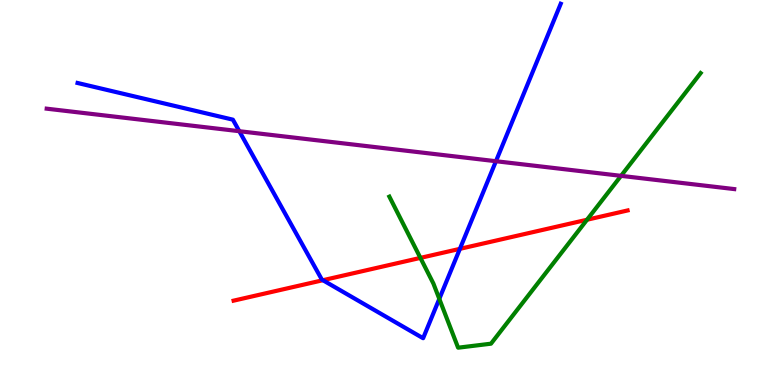[{'lines': ['blue', 'red'], 'intersections': [{'x': 4.17, 'y': 2.72}, {'x': 5.93, 'y': 3.54}]}, {'lines': ['green', 'red'], 'intersections': [{'x': 5.42, 'y': 3.3}, {'x': 7.57, 'y': 4.29}]}, {'lines': ['purple', 'red'], 'intersections': []}, {'lines': ['blue', 'green'], 'intersections': [{'x': 5.67, 'y': 2.24}]}, {'lines': ['blue', 'purple'], 'intersections': [{'x': 3.09, 'y': 6.59}, {'x': 6.4, 'y': 5.81}]}, {'lines': ['green', 'purple'], 'intersections': [{'x': 8.01, 'y': 5.43}]}]